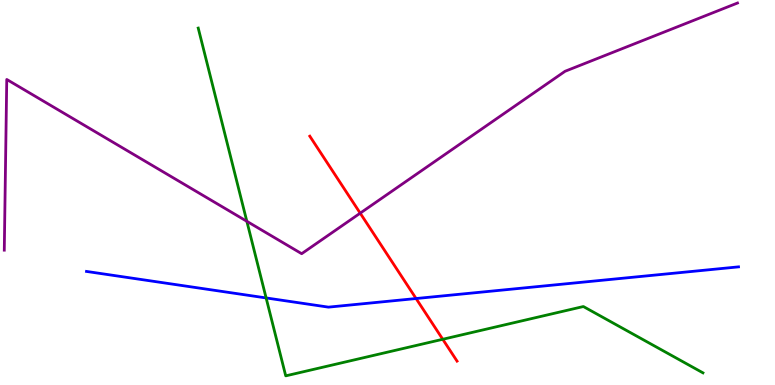[{'lines': ['blue', 'red'], 'intersections': [{'x': 5.37, 'y': 2.25}]}, {'lines': ['green', 'red'], 'intersections': [{'x': 5.71, 'y': 1.19}]}, {'lines': ['purple', 'red'], 'intersections': [{'x': 4.65, 'y': 4.46}]}, {'lines': ['blue', 'green'], 'intersections': [{'x': 3.43, 'y': 2.26}]}, {'lines': ['blue', 'purple'], 'intersections': []}, {'lines': ['green', 'purple'], 'intersections': [{'x': 3.19, 'y': 4.25}]}]